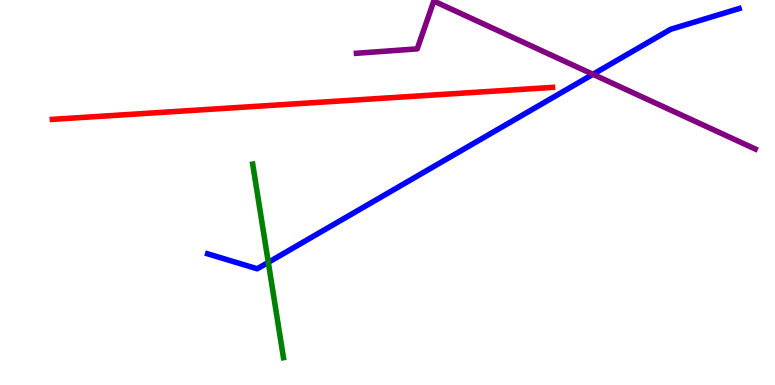[{'lines': ['blue', 'red'], 'intersections': []}, {'lines': ['green', 'red'], 'intersections': []}, {'lines': ['purple', 'red'], 'intersections': []}, {'lines': ['blue', 'green'], 'intersections': [{'x': 3.46, 'y': 3.19}]}, {'lines': ['blue', 'purple'], 'intersections': [{'x': 7.65, 'y': 8.07}]}, {'lines': ['green', 'purple'], 'intersections': []}]